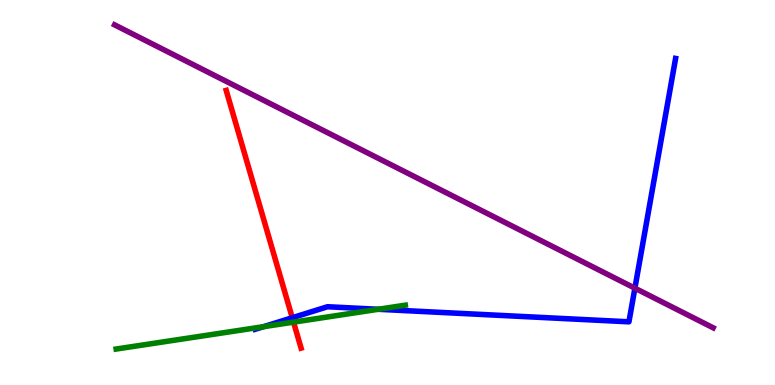[{'lines': ['blue', 'red'], 'intersections': [{'x': 3.77, 'y': 1.75}]}, {'lines': ['green', 'red'], 'intersections': [{'x': 3.79, 'y': 1.63}]}, {'lines': ['purple', 'red'], 'intersections': []}, {'lines': ['blue', 'green'], 'intersections': [{'x': 3.4, 'y': 1.51}, {'x': 4.88, 'y': 1.97}]}, {'lines': ['blue', 'purple'], 'intersections': [{'x': 8.19, 'y': 2.51}]}, {'lines': ['green', 'purple'], 'intersections': []}]